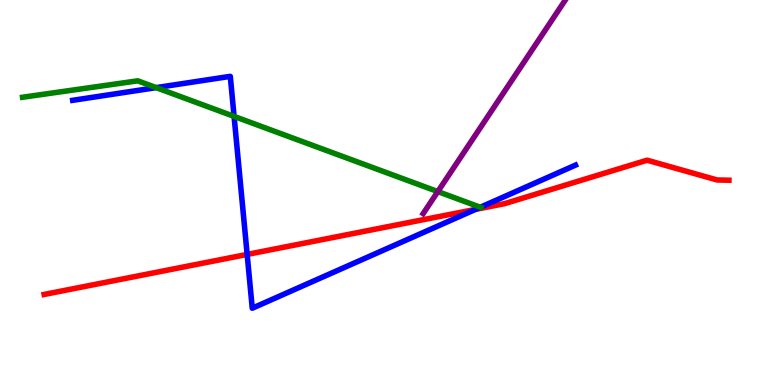[{'lines': ['blue', 'red'], 'intersections': [{'x': 3.19, 'y': 3.39}, {'x': 6.14, 'y': 4.56}]}, {'lines': ['green', 'red'], 'intersections': []}, {'lines': ['purple', 'red'], 'intersections': []}, {'lines': ['blue', 'green'], 'intersections': [{'x': 2.02, 'y': 7.72}, {'x': 3.02, 'y': 6.98}, {'x': 6.2, 'y': 4.62}]}, {'lines': ['blue', 'purple'], 'intersections': []}, {'lines': ['green', 'purple'], 'intersections': [{'x': 5.65, 'y': 5.02}]}]